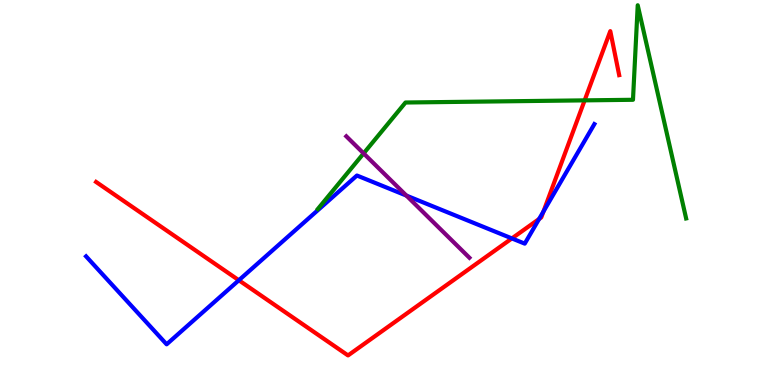[{'lines': ['blue', 'red'], 'intersections': [{'x': 3.08, 'y': 2.72}, {'x': 6.61, 'y': 3.81}, {'x': 6.96, 'y': 4.31}, {'x': 7.01, 'y': 4.51}]}, {'lines': ['green', 'red'], 'intersections': [{'x': 7.54, 'y': 7.39}]}, {'lines': ['purple', 'red'], 'intersections': []}, {'lines': ['blue', 'green'], 'intersections': []}, {'lines': ['blue', 'purple'], 'intersections': [{'x': 5.24, 'y': 4.92}]}, {'lines': ['green', 'purple'], 'intersections': [{'x': 4.69, 'y': 6.02}]}]